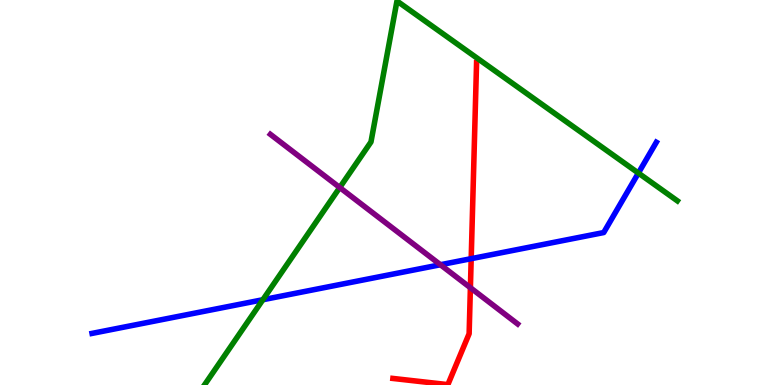[{'lines': ['blue', 'red'], 'intersections': [{'x': 6.08, 'y': 3.28}]}, {'lines': ['green', 'red'], 'intersections': []}, {'lines': ['purple', 'red'], 'intersections': [{'x': 6.07, 'y': 2.53}]}, {'lines': ['blue', 'green'], 'intersections': [{'x': 3.39, 'y': 2.21}, {'x': 8.24, 'y': 5.5}]}, {'lines': ['blue', 'purple'], 'intersections': [{'x': 5.68, 'y': 3.12}]}, {'lines': ['green', 'purple'], 'intersections': [{'x': 4.38, 'y': 5.13}]}]